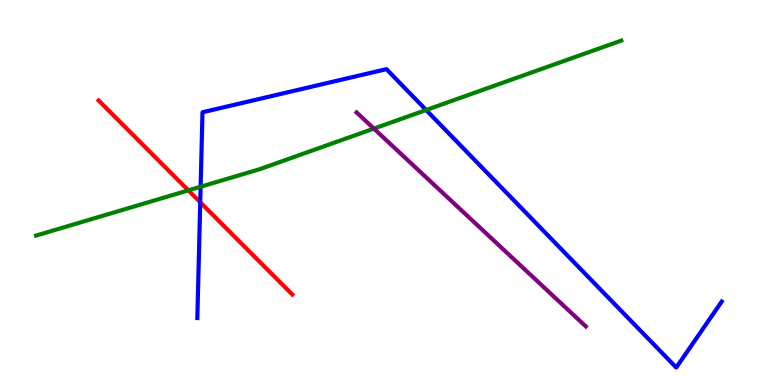[{'lines': ['blue', 'red'], 'intersections': [{'x': 2.58, 'y': 4.75}]}, {'lines': ['green', 'red'], 'intersections': [{'x': 2.43, 'y': 5.06}]}, {'lines': ['purple', 'red'], 'intersections': []}, {'lines': ['blue', 'green'], 'intersections': [{'x': 2.59, 'y': 5.15}, {'x': 5.5, 'y': 7.14}]}, {'lines': ['blue', 'purple'], 'intersections': []}, {'lines': ['green', 'purple'], 'intersections': [{'x': 4.82, 'y': 6.66}]}]